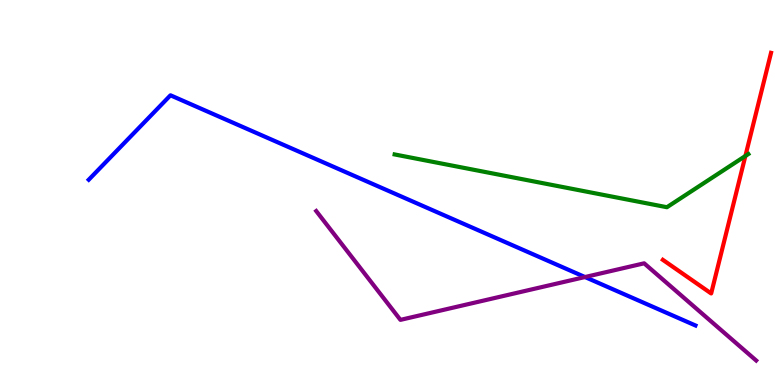[{'lines': ['blue', 'red'], 'intersections': []}, {'lines': ['green', 'red'], 'intersections': [{'x': 9.62, 'y': 5.95}]}, {'lines': ['purple', 'red'], 'intersections': []}, {'lines': ['blue', 'green'], 'intersections': []}, {'lines': ['blue', 'purple'], 'intersections': [{'x': 7.55, 'y': 2.8}]}, {'lines': ['green', 'purple'], 'intersections': []}]